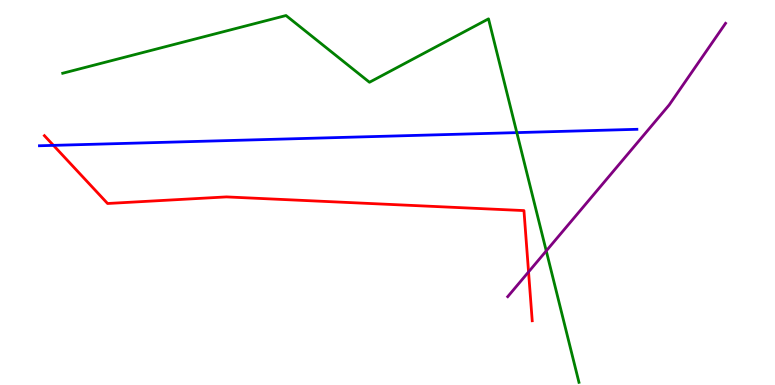[{'lines': ['blue', 'red'], 'intersections': [{'x': 0.69, 'y': 6.22}]}, {'lines': ['green', 'red'], 'intersections': []}, {'lines': ['purple', 'red'], 'intersections': [{'x': 6.82, 'y': 2.94}]}, {'lines': ['blue', 'green'], 'intersections': [{'x': 6.67, 'y': 6.56}]}, {'lines': ['blue', 'purple'], 'intersections': []}, {'lines': ['green', 'purple'], 'intersections': [{'x': 7.05, 'y': 3.48}]}]